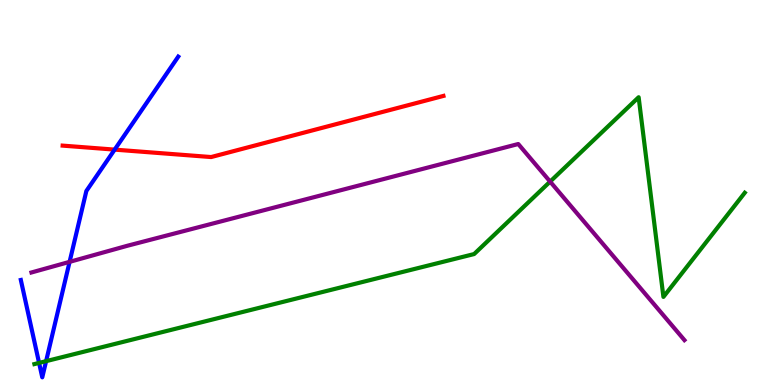[{'lines': ['blue', 'red'], 'intersections': [{'x': 1.48, 'y': 6.11}]}, {'lines': ['green', 'red'], 'intersections': []}, {'lines': ['purple', 'red'], 'intersections': []}, {'lines': ['blue', 'green'], 'intersections': [{'x': 0.504, 'y': 0.574}, {'x': 0.595, 'y': 0.619}]}, {'lines': ['blue', 'purple'], 'intersections': [{'x': 0.898, 'y': 3.2}]}, {'lines': ['green', 'purple'], 'intersections': [{'x': 7.1, 'y': 5.28}]}]